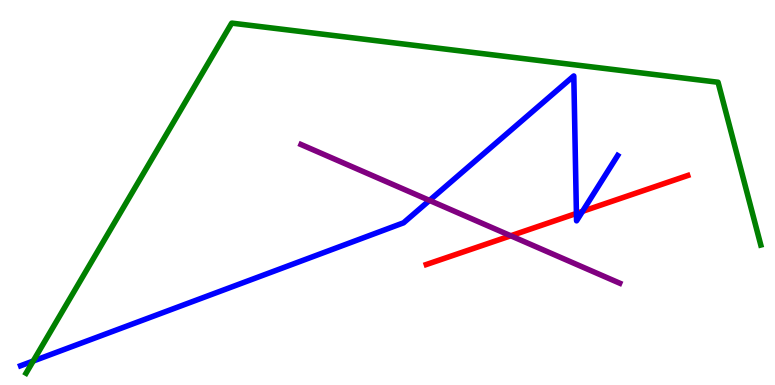[{'lines': ['blue', 'red'], 'intersections': [{'x': 7.44, 'y': 4.46}, {'x': 7.52, 'y': 4.51}]}, {'lines': ['green', 'red'], 'intersections': []}, {'lines': ['purple', 'red'], 'intersections': [{'x': 6.59, 'y': 3.88}]}, {'lines': ['blue', 'green'], 'intersections': [{'x': 0.428, 'y': 0.622}]}, {'lines': ['blue', 'purple'], 'intersections': [{'x': 5.54, 'y': 4.79}]}, {'lines': ['green', 'purple'], 'intersections': []}]